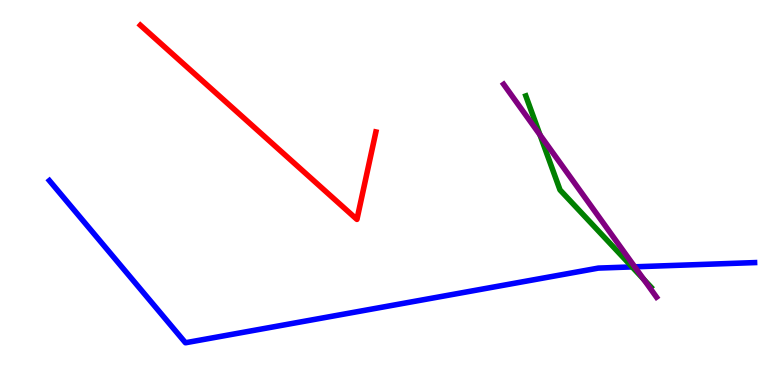[{'lines': ['blue', 'red'], 'intersections': []}, {'lines': ['green', 'red'], 'intersections': []}, {'lines': ['purple', 'red'], 'intersections': []}, {'lines': ['blue', 'green'], 'intersections': [{'x': 8.16, 'y': 3.07}]}, {'lines': ['blue', 'purple'], 'intersections': [{'x': 8.19, 'y': 3.07}]}, {'lines': ['green', 'purple'], 'intersections': [{'x': 6.97, 'y': 6.5}, {'x': 8.31, 'y': 2.75}]}]